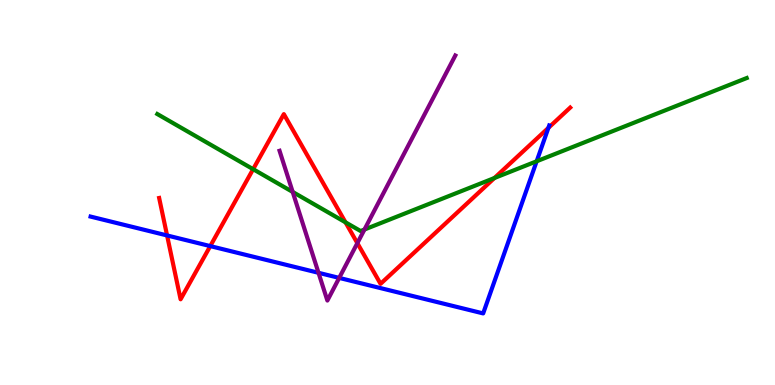[{'lines': ['blue', 'red'], 'intersections': [{'x': 2.16, 'y': 3.88}, {'x': 2.71, 'y': 3.61}, {'x': 7.08, 'y': 6.68}]}, {'lines': ['green', 'red'], 'intersections': [{'x': 3.27, 'y': 5.61}, {'x': 4.46, 'y': 4.23}, {'x': 6.38, 'y': 5.38}]}, {'lines': ['purple', 'red'], 'intersections': [{'x': 4.61, 'y': 3.68}]}, {'lines': ['blue', 'green'], 'intersections': [{'x': 6.92, 'y': 5.81}]}, {'lines': ['blue', 'purple'], 'intersections': [{'x': 4.11, 'y': 2.91}, {'x': 4.38, 'y': 2.78}]}, {'lines': ['green', 'purple'], 'intersections': [{'x': 3.78, 'y': 5.01}, {'x': 4.7, 'y': 4.04}]}]